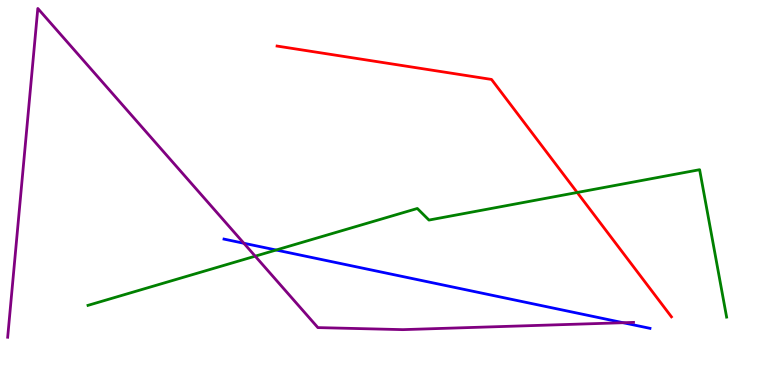[{'lines': ['blue', 'red'], 'intersections': []}, {'lines': ['green', 'red'], 'intersections': [{'x': 7.45, 'y': 5.0}]}, {'lines': ['purple', 'red'], 'intersections': []}, {'lines': ['blue', 'green'], 'intersections': [{'x': 3.56, 'y': 3.51}]}, {'lines': ['blue', 'purple'], 'intersections': [{'x': 3.15, 'y': 3.68}, {'x': 8.04, 'y': 1.62}]}, {'lines': ['green', 'purple'], 'intersections': [{'x': 3.29, 'y': 3.35}]}]